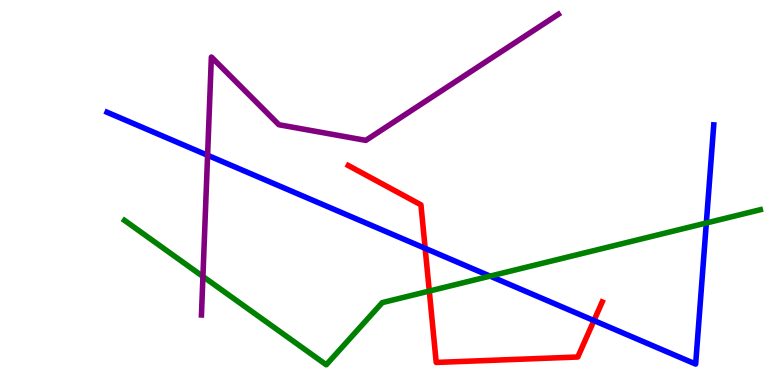[{'lines': ['blue', 'red'], 'intersections': [{'x': 5.49, 'y': 3.55}, {'x': 7.66, 'y': 1.67}]}, {'lines': ['green', 'red'], 'intersections': [{'x': 5.54, 'y': 2.44}]}, {'lines': ['purple', 'red'], 'intersections': []}, {'lines': ['blue', 'green'], 'intersections': [{'x': 6.32, 'y': 2.83}, {'x': 9.11, 'y': 4.21}]}, {'lines': ['blue', 'purple'], 'intersections': [{'x': 2.68, 'y': 5.97}]}, {'lines': ['green', 'purple'], 'intersections': [{'x': 2.62, 'y': 2.82}]}]